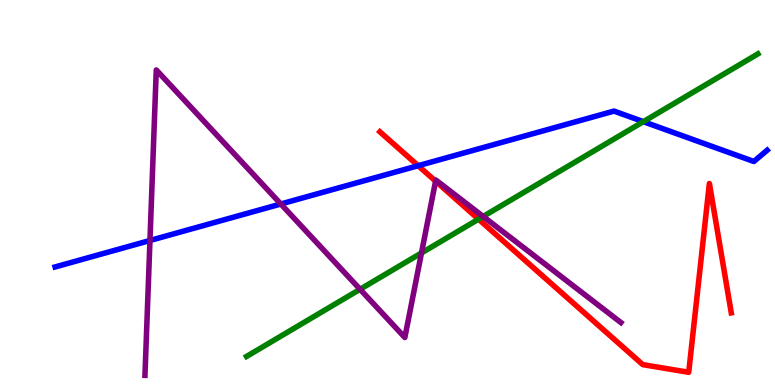[{'lines': ['blue', 'red'], 'intersections': [{'x': 5.4, 'y': 5.7}]}, {'lines': ['green', 'red'], 'intersections': [{'x': 6.17, 'y': 4.31}]}, {'lines': ['purple', 'red'], 'intersections': [{'x': 5.62, 'y': 5.29}]}, {'lines': ['blue', 'green'], 'intersections': [{'x': 8.3, 'y': 6.84}]}, {'lines': ['blue', 'purple'], 'intersections': [{'x': 1.93, 'y': 3.75}, {'x': 3.62, 'y': 4.7}]}, {'lines': ['green', 'purple'], 'intersections': [{'x': 4.65, 'y': 2.49}, {'x': 5.44, 'y': 3.43}, {'x': 6.23, 'y': 4.38}]}]